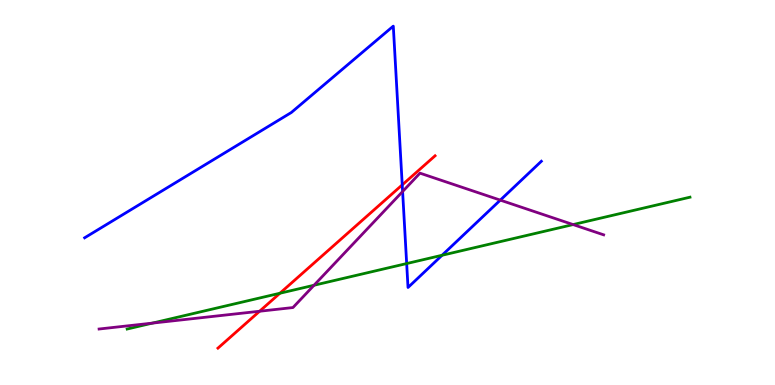[{'lines': ['blue', 'red'], 'intersections': [{'x': 5.19, 'y': 5.2}]}, {'lines': ['green', 'red'], 'intersections': [{'x': 3.61, 'y': 2.38}]}, {'lines': ['purple', 'red'], 'intersections': [{'x': 3.35, 'y': 1.92}]}, {'lines': ['blue', 'green'], 'intersections': [{'x': 5.25, 'y': 3.15}, {'x': 5.7, 'y': 3.37}]}, {'lines': ['blue', 'purple'], 'intersections': [{'x': 5.19, 'y': 5.03}, {'x': 6.46, 'y': 4.8}]}, {'lines': ['green', 'purple'], 'intersections': [{'x': 1.97, 'y': 1.61}, {'x': 4.05, 'y': 2.59}, {'x': 7.39, 'y': 4.17}]}]